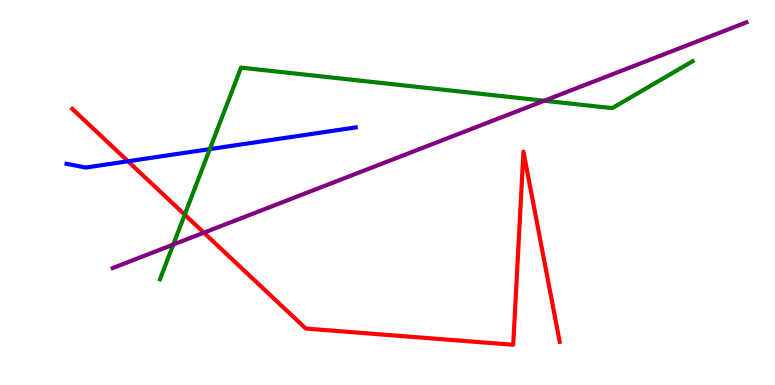[{'lines': ['blue', 'red'], 'intersections': [{'x': 1.65, 'y': 5.81}]}, {'lines': ['green', 'red'], 'intersections': [{'x': 2.38, 'y': 4.42}]}, {'lines': ['purple', 'red'], 'intersections': [{'x': 2.63, 'y': 3.96}]}, {'lines': ['blue', 'green'], 'intersections': [{'x': 2.71, 'y': 6.13}]}, {'lines': ['blue', 'purple'], 'intersections': []}, {'lines': ['green', 'purple'], 'intersections': [{'x': 2.24, 'y': 3.65}, {'x': 7.02, 'y': 7.38}]}]